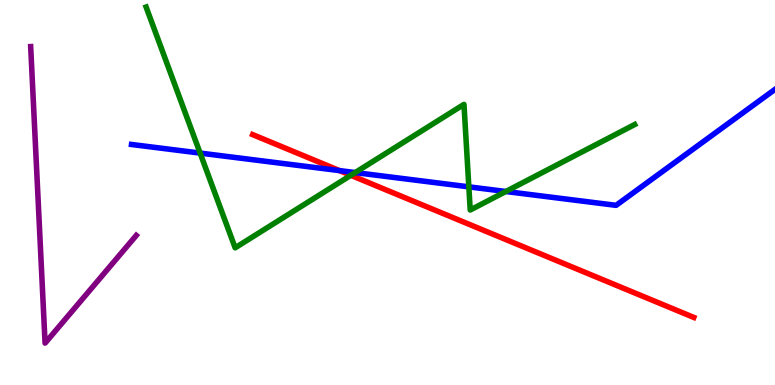[{'lines': ['blue', 'red'], 'intersections': [{'x': 4.38, 'y': 5.57}]}, {'lines': ['green', 'red'], 'intersections': [{'x': 4.53, 'y': 5.45}]}, {'lines': ['purple', 'red'], 'intersections': []}, {'lines': ['blue', 'green'], 'intersections': [{'x': 2.58, 'y': 6.02}, {'x': 4.58, 'y': 5.52}, {'x': 6.05, 'y': 5.15}, {'x': 6.53, 'y': 5.03}]}, {'lines': ['blue', 'purple'], 'intersections': []}, {'lines': ['green', 'purple'], 'intersections': []}]